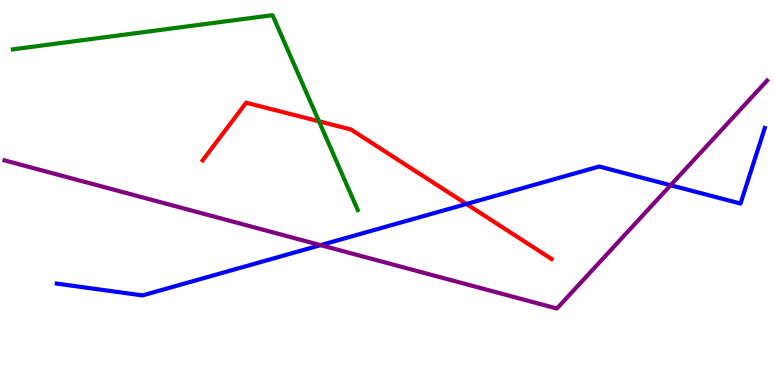[{'lines': ['blue', 'red'], 'intersections': [{'x': 6.02, 'y': 4.7}]}, {'lines': ['green', 'red'], 'intersections': [{'x': 4.12, 'y': 6.85}]}, {'lines': ['purple', 'red'], 'intersections': []}, {'lines': ['blue', 'green'], 'intersections': []}, {'lines': ['blue', 'purple'], 'intersections': [{'x': 4.14, 'y': 3.63}, {'x': 8.65, 'y': 5.19}]}, {'lines': ['green', 'purple'], 'intersections': []}]